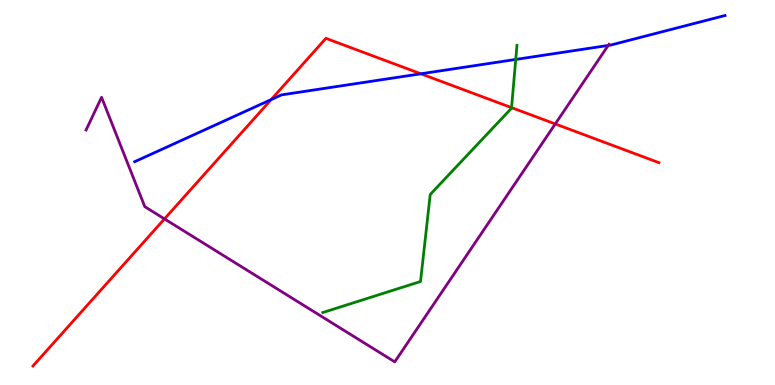[{'lines': ['blue', 'red'], 'intersections': [{'x': 3.5, 'y': 7.41}, {'x': 5.43, 'y': 8.08}]}, {'lines': ['green', 'red'], 'intersections': [{'x': 6.6, 'y': 7.2}]}, {'lines': ['purple', 'red'], 'intersections': [{'x': 2.12, 'y': 4.31}, {'x': 7.16, 'y': 6.78}]}, {'lines': ['blue', 'green'], 'intersections': [{'x': 6.65, 'y': 8.46}]}, {'lines': ['blue', 'purple'], 'intersections': [{'x': 7.85, 'y': 8.82}]}, {'lines': ['green', 'purple'], 'intersections': []}]